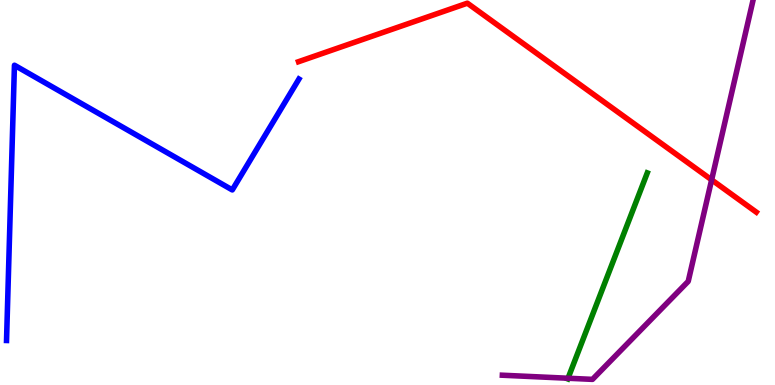[{'lines': ['blue', 'red'], 'intersections': []}, {'lines': ['green', 'red'], 'intersections': []}, {'lines': ['purple', 'red'], 'intersections': [{'x': 9.18, 'y': 5.33}]}, {'lines': ['blue', 'green'], 'intersections': []}, {'lines': ['blue', 'purple'], 'intersections': []}, {'lines': ['green', 'purple'], 'intersections': [{'x': 7.33, 'y': 0.175}]}]